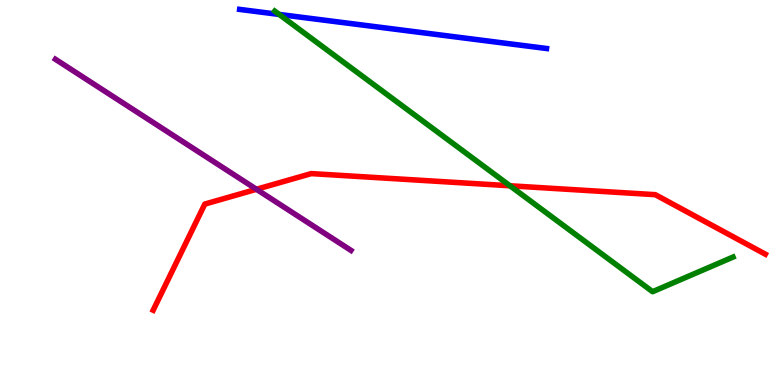[{'lines': ['blue', 'red'], 'intersections': []}, {'lines': ['green', 'red'], 'intersections': [{'x': 6.58, 'y': 5.17}]}, {'lines': ['purple', 'red'], 'intersections': [{'x': 3.31, 'y': 5.08}]}, {'lines': ['blue', 'green'], 'intersections': [{'x': 3.6, 'y': 9.63}]}, {'lines': ['blue', 'purple'], 'intersections': []}, {'lines': ['green', 'purple'], 'intersections': []}]